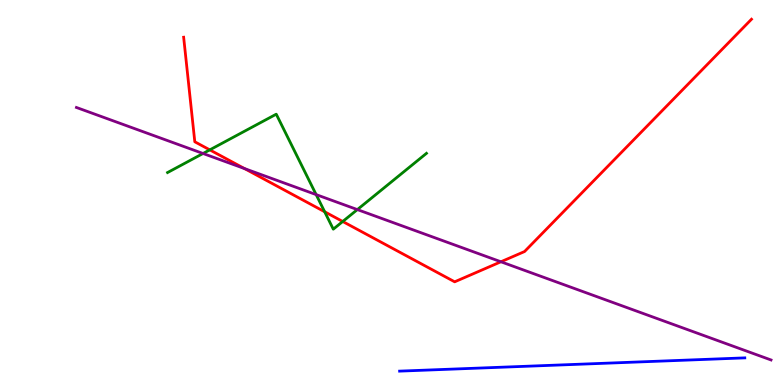[{'lines': ['blue', 'red'], 'intersections': []}, {'lines': ['green', 'red'], 'intersections': [{'x': 2.71, 'y': 6.11}, {'x': 4.19, 'y': 4.5}, {'x': 4.42, 'y': 4.25}]}, {'lines': ['purple', 'red'], 'intersections': [{'x': 3.15, 'y': 5.62}, {'x': 6.46, 'y': 3.2}]}, {'lines': ['blue', 'green'], 'intersections': []}, {'lines': ['blue', 'purple'], 'intersections': []}, {'lines': ['green', 'purple'], 'intersections': [{'x': 2.62, 'y': 6.01}, {'x': 4.08, 'y': 4.95}, {'x': 4.61, 'y': 4.56}]}]